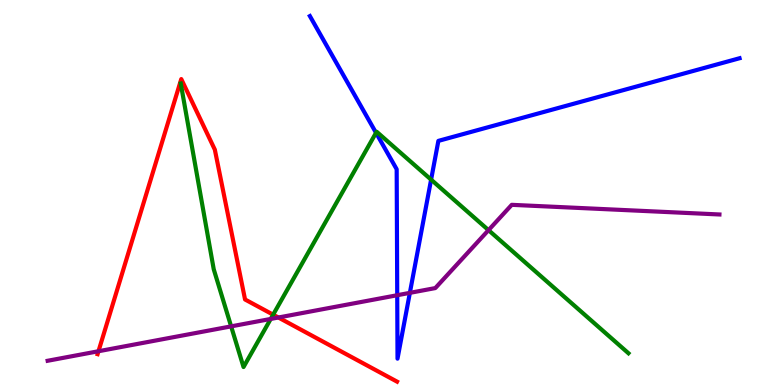[{'lines': ['blue', 'red'], 'intersections': []}, {'lines': ['green', 'red'], 'intersections': [{'x': 3.52, 'y': 1.83}]}, {'lines': ['purple', 'red'], 'intersections': [{'x': 1.27, 'y': 0.877}, {'x': 3.59, 'y': 1.75}]}, {'lines': ['blue', 'green'], 'intersections': [{'x': 4.85, 'y': 6.55}, {'x': 5.56, 'y': 5.33}]}, {'lines': ['blue', 'purple'], 'intersections': [{'x': 5.13, 'y': 2.33}, {'x': 5.29, 'y': 2.39}]}, {'lines': ['green', 'purple'], 'intersections': [{'x': 2.98, 'y': 1.52}, {'x': 3.49, 'y': 1.72}, {'x': 6.3, 'y': 4.02}]}]